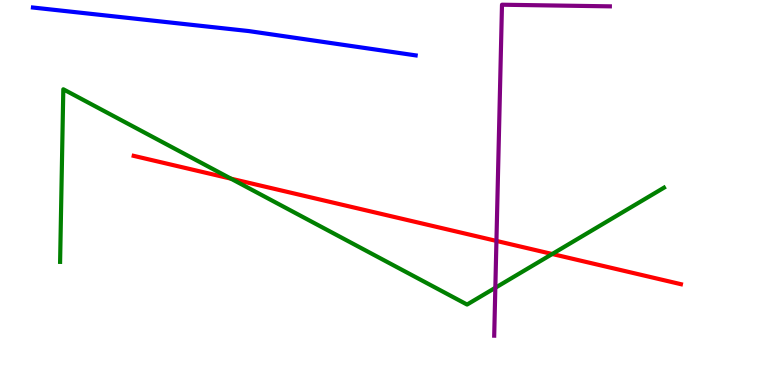[{'lines': ['blue', 'red'], 'intersections': []}, {'lines': ['green', 'red'], 'intersections': [{'x': 2.98, 'y': 5.36}, {'x': 7.13, 'y': 3.4}]}, {'lines': ['purple', 'red'], 'intersections': [{'x': 6.41, 'y': 3.74}]}, {'lines': ['blue', 'green'], 'intersections': []}, {'lines': ['blue', 'purple'], 'intersections': []}, {'lines': ['green', 'purple'], 'intersections': [{'x': 6.39, 'y': 2.53}]}]